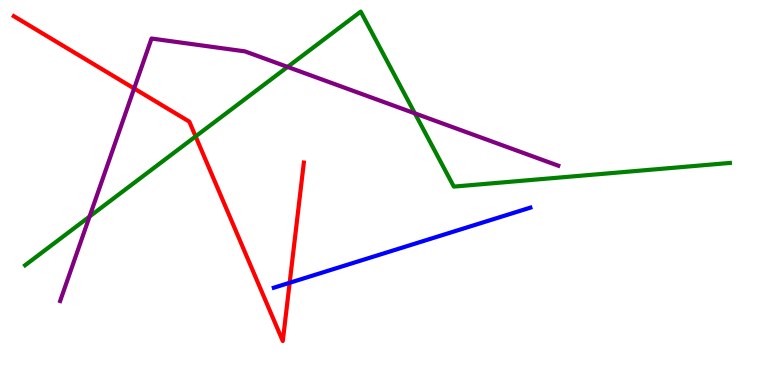[{'lines': ['blue', 'red'], 'intersections': [{'x': 3.74, 'y': 2.66}]}, {'lines': ['green', 'red'], 'intersections': [{'x': 2.52, 'y': 6.46}]}, {'lines': ['purple', 'red'], 'intersections': [{'x': 1.73, 'y': 7.7}]}, {'lines': ['blue', 'green'], 'intersections': []}, {'lines': ['blue', 'purple'], 'intersections': []}, {'lines': ['green', 'purple'], 'intersections': [{'x': 1.16, 'y': 4.38}, {'x': 3.71, 'y': 8.26}, {'x': 5.35, 'y': 7.06}]}]